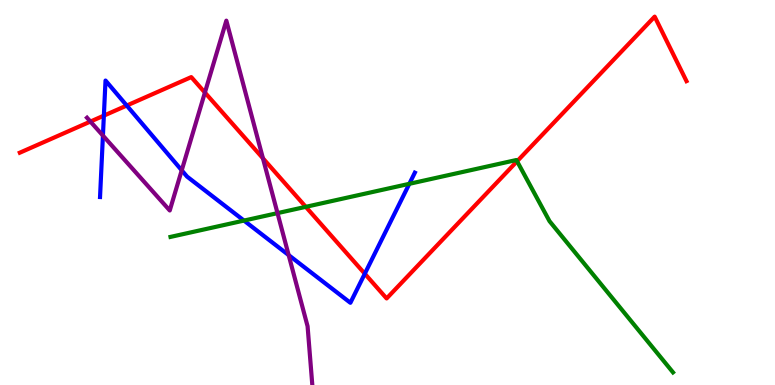[{'lines': ['blue', 'red'], 'intersections': [{'x': 1.34, 'y': 7.0}, {'x': 1.64, 'y': 7.26}, {'x': 4.71, 'y': 2.89}]}, {'lines': ['green', 'red'], 'intersections': [{'x': 3.95, 'y': 4.63}, {'x': 6.67, 'y': 5.81}]}, {'lines': ['purple', 'red'], 'intersections': [{'x': 1.17, 'y': 6.84}, {'x': 2.64, 'y': 7.6}, {'x': 3.39, 'y': 5.89}]}, {'lines': ['blue', 'green'], 'intersections': [{'x': 3.15, 'y': 4.27}, {'x': 5.28, 'y': 5.23}]}, {'lines': ['blue', 'purple'], 'intersections': [{'x': 1.33, 'y': 6.48}, {'x': 2.34, 'y': 5.58}, {'x': 3.72, 'y': 3.37}]}, {'lines': ['green', 'purple'], 'intersections': [{'x': 3.58, 'y': 4.46}]}]